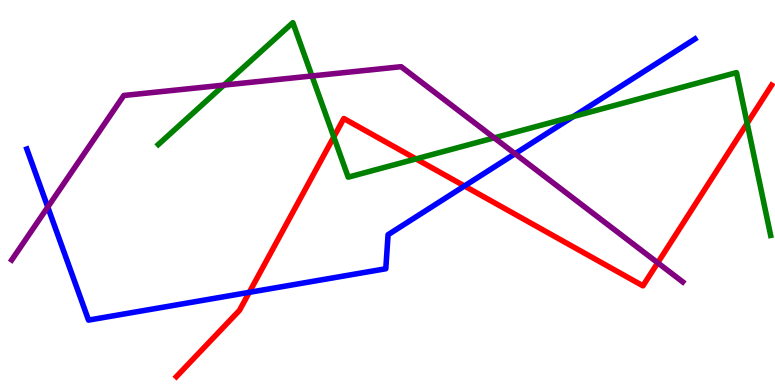[{'lines': ['blue', 'red'], 'intersections': [{'x': 3.22, 'y': 2.41}, {'x': 5.99, 'y': 5.17}]}, {'lines': ['green', 'red'], 'intersections': [{'x': 4.31, 'y': 6.44}, {'x': 5.37, 'y': 5.87}, {'x': 9.64, 'y': 6.8}]}, {'lines': ['purple', 'red'], 'intersections': [{'x': 8.49, 'y': 3.17}]}, {'lines': ['blue', 'green'], 'intersections': [{'x': 7.4, 'y': 6.97}]}, {'lines': ['blue', 'purple'], 'intersections': [{'x': 0.616, 'y': 4.62}, {'x': 6.65, 'y': 6.01}]}, {'lines': ['green', 'purple'], 'intersections': [{'x': 2.89, 'y': 7.79}, {'x': 4.03, 'y': 8.03}, {'x': 6.38, 'y': 6.42}]}]